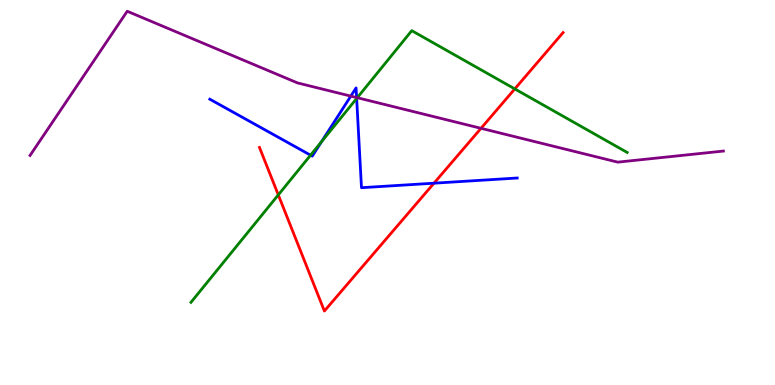[{'lines': ['blue', 'red'], 'intersections': [{'x': 5.6, 'y': 5.24}]}, {'lines': ['green', 'red'], 'intersections': [{'x': 3.59, 'y': 4.94}, {'x': 6.64, 'y': 7.69}]}, {'lines': ['purple', 'red'], 'intersections': [{'x': 6.21, 'y': 6.67}]}, {'lines': ['blue', 'green'], 'intersections': [{'x': 4.01, 'y': 5.97}, {'x': 4.15, 'y': 6.32}, {'x': 4.6, 'y': 7.44}]}, {'lines': ['blue', 'purple'], 'intersections': [{'x': 4.53, 'y': 7.5}, {'x': 4.6, 'y': 7.47}]}, {'lines': ['green', 'purple'], 'intersections': [{'x': 4.61, 'y': 7.46}]}]